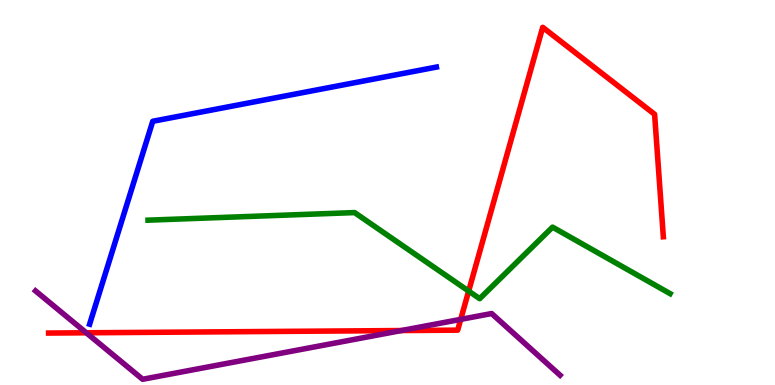[{'lines': ['blue', 'red'], 'intersections': []}, {'lines': ['green', 'red'], 'intersections': [{'x': 6.05, 'y': 2.44}]}, {'lines': ['purple', 'red'], 'intersections': [{'x': 1.11, 'y': 1.36}, {'x': 5.18, 'y': 1.41}, {'x': 5.94, 'y': 1.7}]}, {'lines': ['blue', 'green'], 'intersections': []}, {'lines': ['blue', 'purple'], 'intersections': []}, {'lines': ['green', 'purple'], 'intersections': []}]